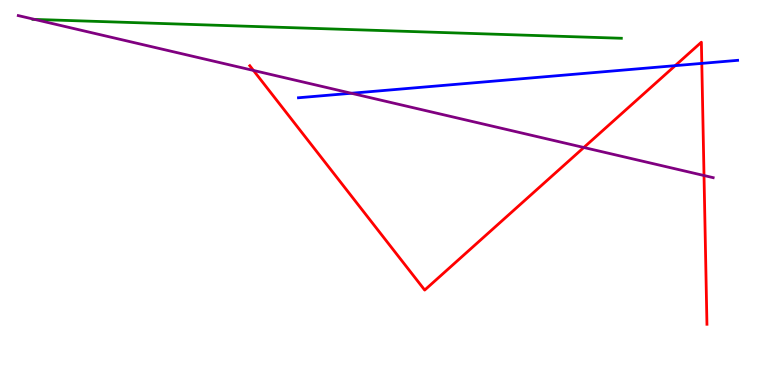[{'lines': ['blue', 'red'], 'intersections': [{'x': 8.71, 'y': 8.29}, {'x': 9.06, 'y': 8.35}]}, {'lines': ['green', 'red'], 'intersections': []}, {'lines': ['purple', 'red'], 'intersections': [{'x': 3.27, 'y': 8.17}, {'x': 7.53, 'y': 6.17}, {'x': 9.08, 'y': 5.44}]}, {'lines': ['blue', 'green'], 'intersections': []}, {'lines': ['blue', 'purple'], 'intersections': [{'x': 4.53, 'y': 7.58}]}, {'lines': ['green', 'purple'], 'intersections': [{'x': 0.447, 'y': 9.5}]}]